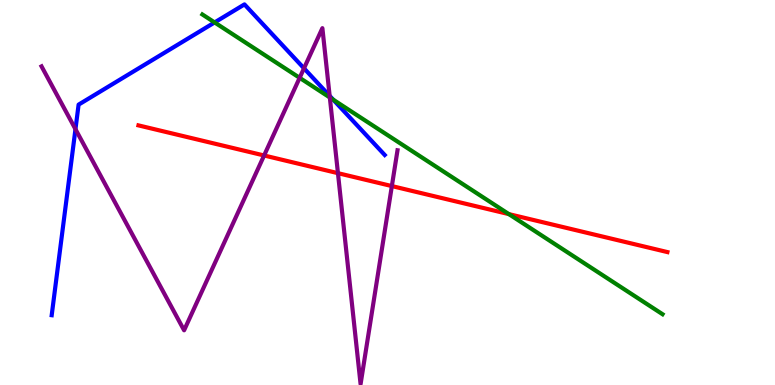[{'lines': ['blue', 'red'], 'intersections': []}, {'lines': ['green', 'red'], 'intersections': [{'x': 6.57, 'y': 4.44}]}, {'lines': ['purple', 'red'], 'intersections': [{'x': 3.41, 'y': 5.96}, {'x': 4.36, 'y': 5.5}, {'x': 5.06, 'y': 5.17}]}, {'lines': ['blue', 'green'], 'intersections': [{'x': 2.77, 'y': 9.42}, {'x': 4.3, 'y': 7.41}]}, {'lines': ['blue', 'purple'], 'intersections': [{'x': 0.974, 'y': 6.64}, {'x': 3.92, 'y': 8.23}, {'x': 4.25, 'y': 7.51}]}, {'lines': ['green', 'purple'], 'intersections': [{'x': 3.87, 'y': 7.98}, {'x': 4.26, 'y': 7.47}]}]